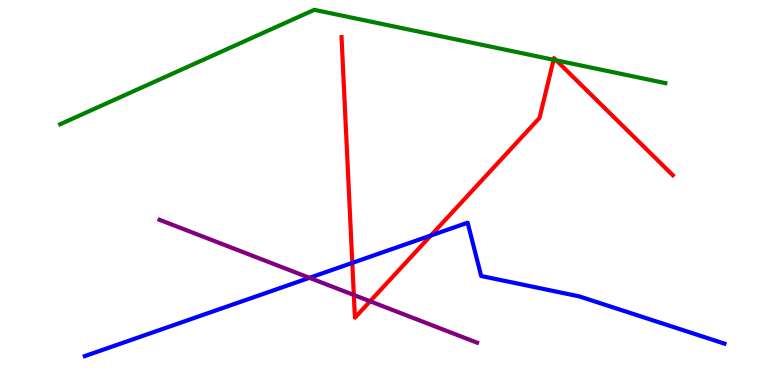[{'lines': ['blue', 'red'], 'intersections': [{'x': 4.55, 'y': 3.17}, {'x': 5.56, 'y': 3.88}]}, {'lines': ['green', 'red'], 'intersections': [{'x': 7.14, 'y': 8.45}, {'x': 7.18, 'y': 8.43}]}, {'lines': ['purple', 'red'], 'intersections': [{'x': 4.57, 'y': 2.34}, {'x': 4.78, 'y': 2.17}]}, {'lines': ['blue', 'green'], 'intersections': []}, {'lines': ['blue', 'purple'], 'intersections': [{'x': 3.99, 'y': 2.78}]}, {'lines': ['green', 'purple'], 'intersections': []}]